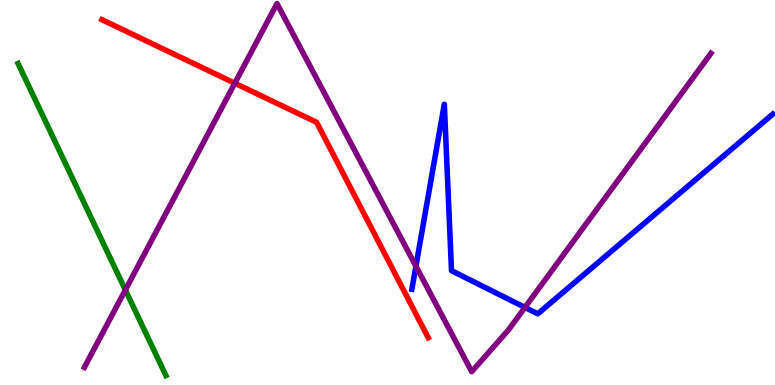[{'lines': ['blue', 'red'], 'intersections': []}, {'lines': ['green', 'red'], 'intersections': []}, {'lines': ['purple', 'red'], 'intersections': [{'x': 3.03, 'y': 7.84}]}, {'lines': ['blue', 'green'], 'intersections': []}, {'lines': ['blue', 'purple'], 'intersections': [{'x': 5.37, 'y': 3.09}, {'x': 6.77, 'y': 2.02}]}, {'lines': ['green', 'purple'], 'intersections': [{'x': 1.62, 'y': 2.47}]}]